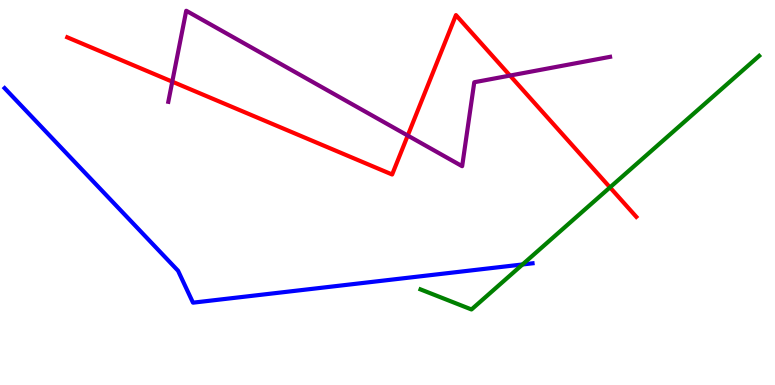[{'lines': ['blue', 'red'], 'intersections': []}, {'lines': ['green', 'red'], 'intersections': [{'x': 7.87, 'y': 5.13}]}, {'lines': ['purple', 'red'], 'intersections': [{'x': 2.22, 'y': 7.88}, {'x': 5.26, 'y': 6.48}, {'x': 6.58, 'y': 8.04}]}, {'lines': ['blue', 'green'], 'intersections': [{'x': 6.74, 'y': 3.13}]}, {'lines': ['blue', 'purple'], 'intersections': []}, {'lines': ['green', 'purple'], 'intersections': []}]